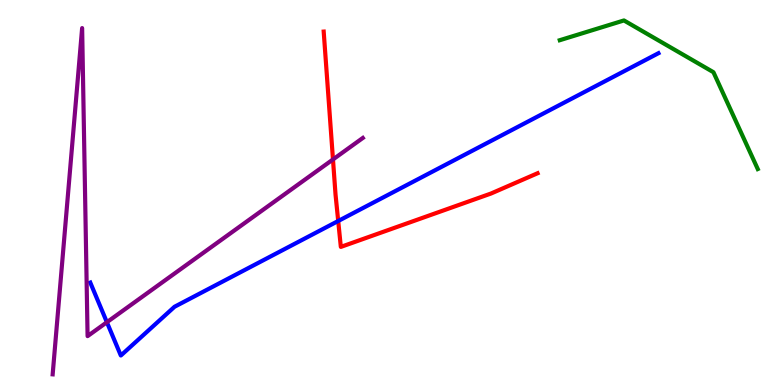[{'lines': ['blue', 'red'], 'intersections': [{'x': 4.36, 'y': 4.26}]}, {'lines': ['green', 'red'], 'intersections': []}, {'lines': ['purple', 'red'], 'intersections': [{'x': 4.3, 'y': 5.86}]}, {'lines': ['blue', 'green'], 'intersections': []}, {'lines': ['blue', 'purple'], 'intersections': [{'x': 1.38, 'y': 1.63}]}, {'lines': ['green', 'purple'], 'intersections': []}]